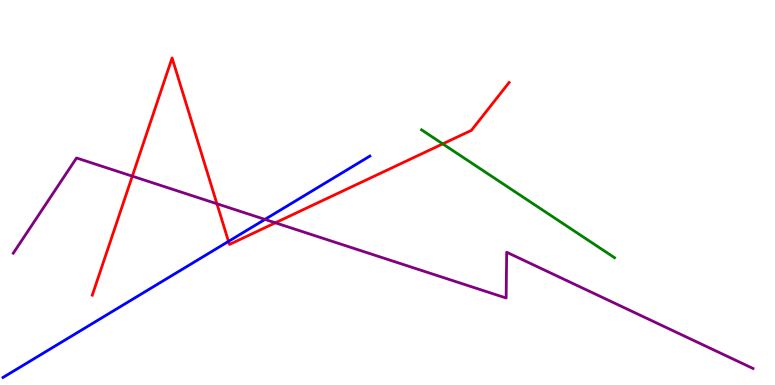[{'lines': ['blue', 'red'], 'intersections': [{'x': 2.95, 'y': 3.73}]}, {'lines': ['green', 'red'], 'intersections': [{'x': 5.71, 'y': 6.26}]}, {'lines': ['purple', 'red'], 'intersections': [{'x': 1.71, 'y': 5.42}, {'x': 2.8, 'y': 4.71}, {'x': 3.55, 'y': 4.21}]}, {'lines': ['blue', 'green'], 'intersections': []}, {'lines': ['blue', 'purple'], 'intersections': [{'x': 3.42, 'y': 4.3}]}, {'lines': ['green', 'purple'], 'intersections': []}]